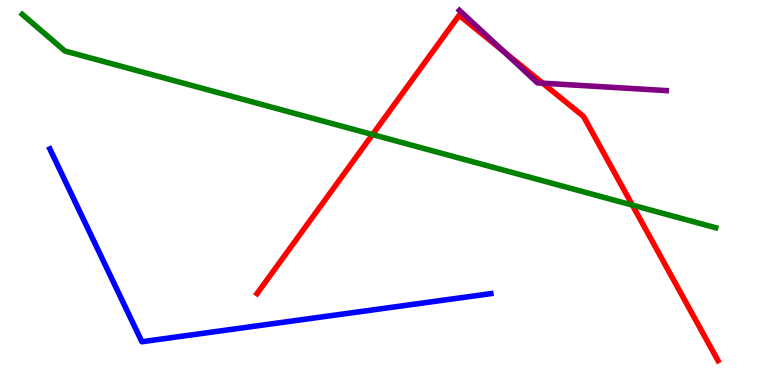[{'lines': ['blue', 'red'], 'intersections': []}, {'lines': ['green', 'red'], 'intersections': [{'x': 4.81, 'y': 6.51}, {'x': 8.16, 'y': 4.67}]}, {'lines': ['purple', 'red'], 'intersections': [{'x': 6.5, 'y': 8.66}, {'x': 7.0, 'y': 7.84}]}, {'lines': ['blue', 'green'], 'intersections': []}, {'lines': ['blue', 'purple'], 'intersections': []}, {'lines': ['green', 'purple'], 'intersections': []}]